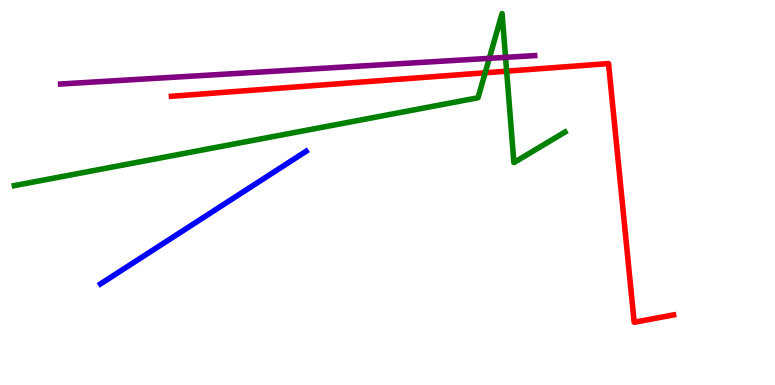[{'lines': ['blue', 'red'], 'intersections': []}, {'lines': ['green', 'red'], 'intersections': [{'x': 6.26, 'y': 8.11}, {'x': 6.54, 'y': 8.15}]}, {'lines': ['purple', 'red'], 'intersections': []}, {'lines': ['blue', 'green'], 'intersections': []}, {'lines': ['blue', 'purple'], 'intersections': []}, {'lines': ['green', 'purple'], 'intersections': [{'x': 6.31, 'y': 8.48}, {'x': 6.52, 'y': 8.51}]}]